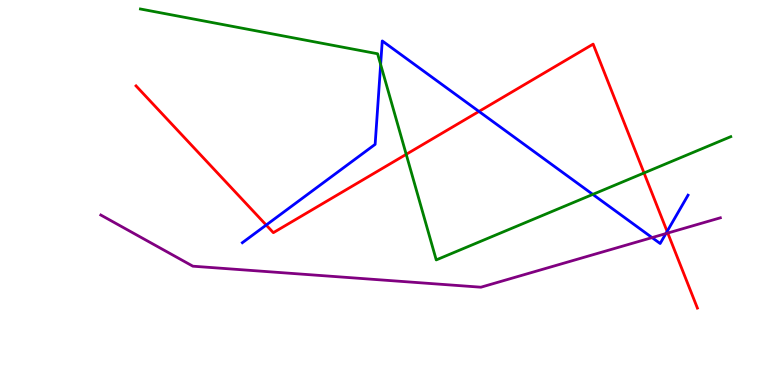[{'lines': ['blue', 'red'], 'intersections': [{'x': 3.43, 'y': 4.15}, {'x': 6.18, 'y': 7.11}, {'x': 8.61, 'y': 3.99}]}, {'lines': ['green', 'red'], 'intersections': [{'x': 5.24, 'y': 5.99}, {'x': 8.31, 'y': 5.51}]}, {'lines': ['purple', 'red'], 'intersections': [{'x': 8.62, 'y': 3.95}]}, {'lines': ['blue', 'green'], 'intersections': [{'x': 4.91, 'y': 8.32}, {'x': 7.65, 'y': 4.95}]}, {'lines': ['blue', 'purple'], 'intersections': [{'x': 8.41, 'y': 3.83}, {'x': 8.59, 'y': 3.93}]}, {'lines': ['green', 'purple'], 'intersections': []}]